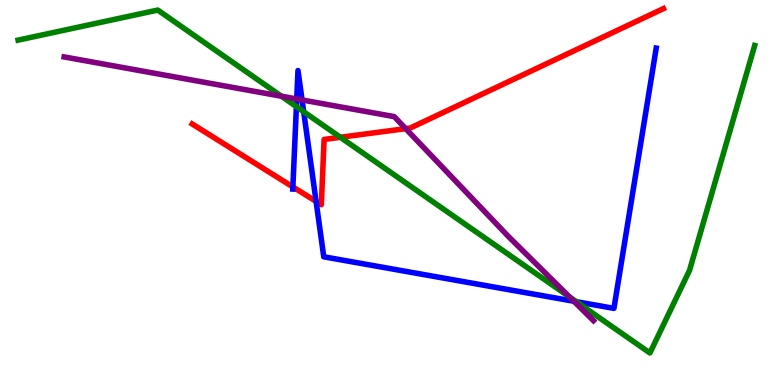[{'lines': ['blue', 'red'], 'intersections': [{'x': 3.78, 'y': 5.14}, {'x': 4.08, 'y': 4.77}]}, {'lines': ['green', 'red'], 'intersections': [{'x': 4.39, 'y': 6.43}]}, {'lines': ['purple', 'red'], 'intersections': [{'x': 5.23, 'y': 6.66}]}, {'lines': ['blue', 'green'], 'intersections': [{'x': 3.82, 'y': 7.23}, {'x': 3.92, 'y': 7.1}, {'x': 7.44, 'y': 2.16}]}, {'lines': ['blue', 'purple'], 'intersections': [{'x': 3.83, 'y': 7.43}, {'x': 3.9, 'y': 7.4}, {'x': 7.4, 'y': 2.18}]}, {'lines': ['green', 'purple'], 'intersections': [{'x': 3.63, 'y': 7.5}, {'x': 7.35, 'y': 2.29}]}]